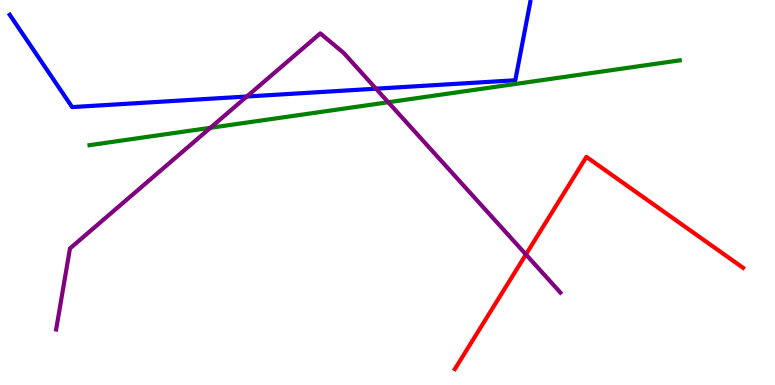[{'lines': ['blue', 'red'], 'intersections': []}, {'lines': ['green', 'red'], 'intersections': []}, {'lines': ['purple', 'red'], 'intersections': [{'x': 6.79, 'y': 3.39}]}, {'lines': ['blue', 'green'], 'intersections': []}, {'lines': ['blue', 'purple'], 'intersections': [{'x': 3.18, 'y': 7.49}, {'x': 4.85, 'y': 7.7}]}, {'lines': ['green', 'purple'], 'intersections': [{'x': 2.71, 'y': 6.68}, {'x': 5.01, 'y': 7.34}]}]